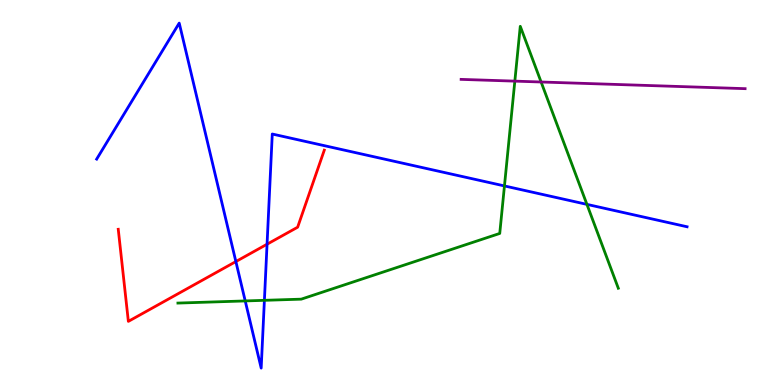[{'lines': ['blue', 'red'], 'intersections': [{'x': 3.04, 'y': 3.21}, {'x': 3.45, 'y': 3.66}]}, {'lines': ['green', 'red'], 'intersections': []}, {'lines': ['purple', 'red'], 'intersections': []}, {'lines': ['blue', 'green'], 'intersections': [{'x': 3.16, 'y': 2.18}, {'x': 3.41, 'y': 2.2}, {'x': 6.51, 'y': 5.17}, {'x': 7.57, 'y': 4.69}]}, {'lines': ['blue', 'purple'], 'intersections': []}, {'lines': ['green', 'purple'], 'intersections': [{'x': 6.64, 'y': 7.89}, {'x': 6.98, 'y': 7.87}]}]